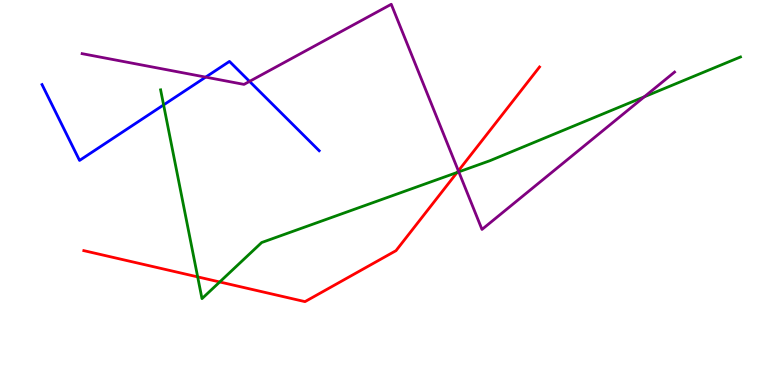[{'lines': ['blue', 'red'], 'intersections': []}, {'lines': ['green', 'red'], 'intersections': [{'x': 2.55, 'y': 2.81}, {'x': 2.84, 'y': 2.68}, {'x': 5.9, 'y': 5.52}]}, {'lines': ['purple', 'red'], 'intersections': [{'x': 5.91, 'y': 5.56}]}, {'lines': ['blue', 'green'], 'intersections': [{'x': 2.11, 'y': 7.27}]}, {'lines': ['blue', 'purple'], 'intersections': [{'x': 2.65, 'y': 8.0}, {'x': 3.22, 'y': 7.89}]}, {'lines': ['green', 'purple'], 'intersections': [{'x': 5.92, 'y': 5.54}, {'x': 8.31, 'y': 7.49}]}]